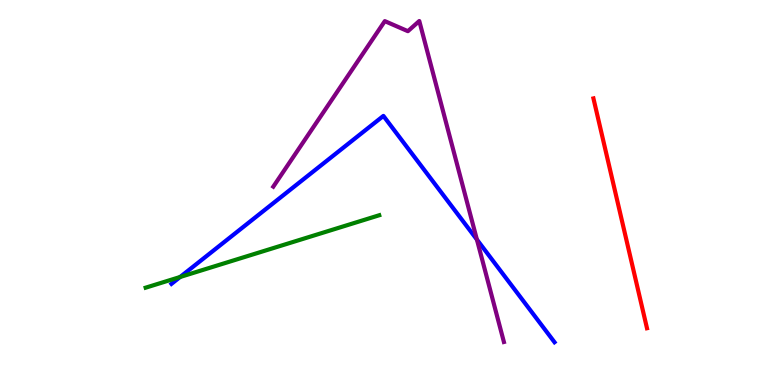[{'lines': ['blue', 'red'], 'intersections': []}, {'lines': ['green', 'red'], 'intersections': []}, {'lines': ['purple', 'red'], 'intersections': []}, {'lines': ['blue', 'green'], 'intersections': [{'x': 2.32, 'y': 2.81}]}, {'lines': ['blue', 'purple'], 'intersections': [{'x': 6.15, 'y': 3.78}]}, {'lines': ['green', 'purple'], 'intersections': []}]